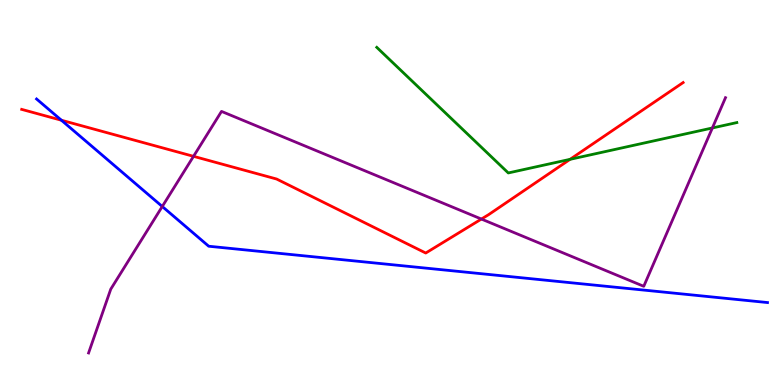[{'lines': ['blue', 'red'], 'intersections': [{'x': 0.792, 'y': 6.88}]}, {'lines': ['green', 'red'], 'intersections': [{'x': 7.36, 'y': 5.86}]}, {'lines': ['purple', 'red'], 'intersections': [{'x': 2.5, 'y': 5.94}, {'x': 6.21, 'y': 4.31}]}, {'lines': ['blue', 'green'], 'intersections': []}, {'lines': ['blue', 'purple'], 'intersections': [{'x': 2.09, 'y': 4.64}]}, {'lines': ['green', 'purple'], 'intersections': [{'x': 9.19, 'y': 6.68}]}]